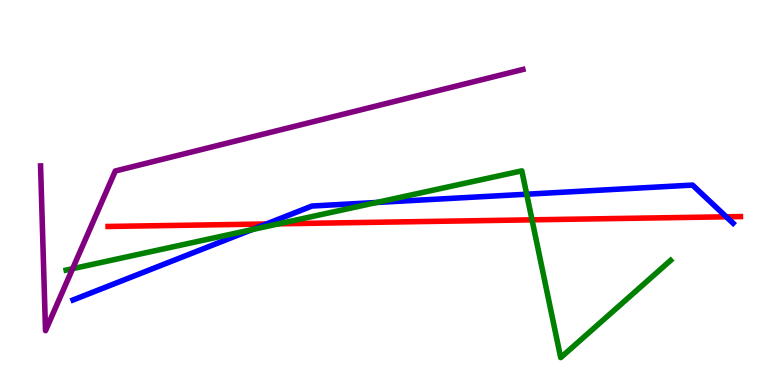[{'lines': ['blue', 'red'], 'intersections': [{'x': 3.44, 'y': 4.18}, {'x': 9.37, 'y': 4.37}]}, {'lines': ['green', 'red'], 'intersections': [{'x': 3.6, 'y': 4.19}, {'x': 6.86, 'y': 4.29}]}, {'lines': ['purple', 'red'], 'intersections': []}, {'lines': ['blue', 'green'], 'intersections': [{'x': 3.25, 'y': 4.04}, {'x': 4.86, 'y': 4.74}, {'x': 6.8, 'y': 4.96}]}, {'lines': ['blue', 'purple'], 'intersections': []}, {'lines': ['green', 'purple'], 'intersections': [{'x': 0.937, 'y': 3.02}]}]